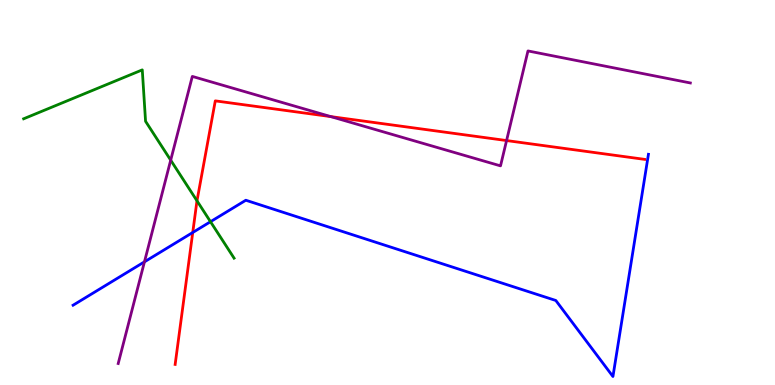[{'lines': ['blue', 'red'], 'intersections': [{'x': 2.49, 'y': 3.96}]}, {'lines': ['green', 'red'], 'intersections': [{'x': 2.54, 'y': 4.78}]}, {'lines': ['purple', 'red'], 'intersections': [{'x': 4.27, 'y': 6.97}, {'x': 6.54, 'y': 6.35}]}, {'lines': ['blue', 'green'], 'intersections': [{'x': 2.72, 'y': 4.24}]}, {'lines': ['blue', 'purple'], 'intersections': [{'x': 1.86, 'y': 3.2}]}, {'lines': ['green', 'purple'], 'intersections': [{'x': 2.2, 'y': 5.84}]}]